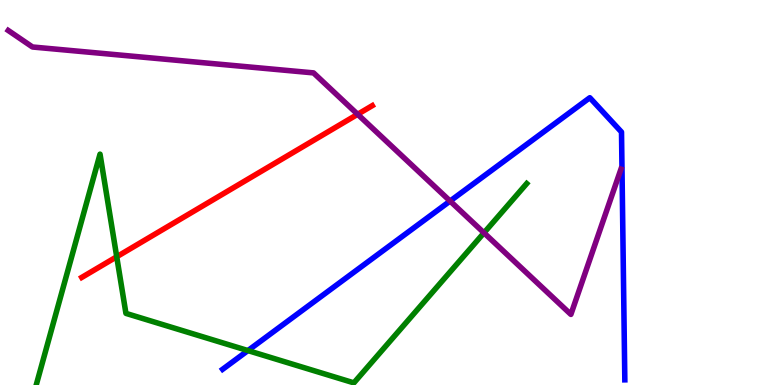[{'lines': ['blue', 'red'], 'intersections': []}, {'lines': ['green', 'red'], 'intersections': [{'x': 1.51, 'y': 3.33}]}, {'lines': ['purple', 'red'], 'intersections': [{'x': 4.61, 'y': 7.03}]}, {'lines': ['blue', 'green'], 'intersections': [{'x': 3.2, 'y': 0.894}]}, {'lines': ['blue', 'purple'], 'intersections': [{'x': 5.81, 'y': 4.78}]}, {'lines': ['green', 'purple'], 'intersections': [{'x': 6.24, 'y': 3.95}]}]